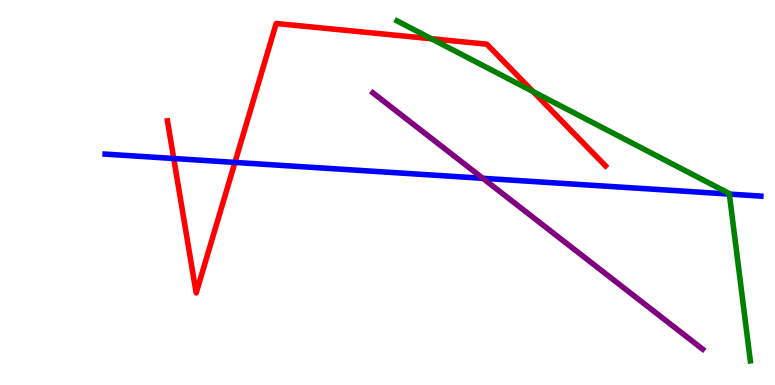[{'lines': ['blue', 'red'], 'intersections': [{'x': 2.24, 'y': 5.88}, {'x': 3.03, 'y': 5.78}]}, {'lines': ['green', 'red'], 'intersections': [{'x': 5.57, 'y': 8.99}, {'x': 6.88, 'y': 7.62}]}, {'lines': ['purple', 'red'], 'intersections': []}, {'lines': ['blue', 'green'], 'intersections': [{'x': 9.41, 'y': 4.96}]}, {'lines': ['blue', 'purple'], 'intersections': [{'x': 6.23, 'y': 5.37}]}, {'lines': ['green', 'purple'], 'intersections': []}]